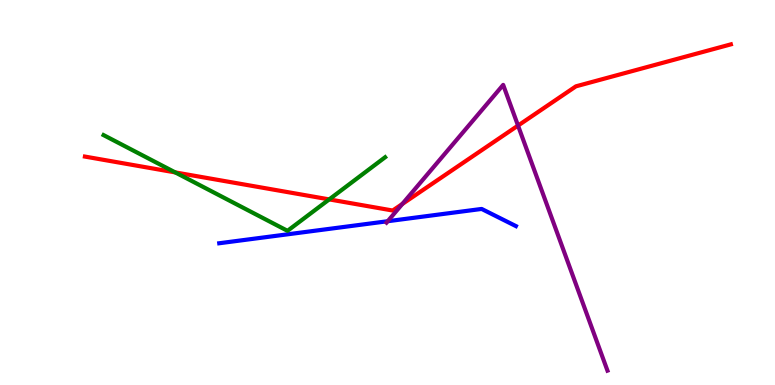[{'lines': ['blue', 'red'], 'intersections': []}, {'lines': ['green', 'red'], 'intersections': [{'x': 2.26, 'y': 5.52}, {'x': 4.25, 'y': 4.82}]}, {'lines': ['purple', 'red'], 'intersections': [{'x': 5.19, 'y': 4.7}, {'x': 6.68, 'y': 6.74}]}, {'lines': ['blue', 'green'], 'intersections': []}, {'lines': ['blue', 'purple'], 'intersections': [{'x': 5.0, 'y': 4.25}]}, {'lines': ['green', 'purple'], 'intersections': []}]